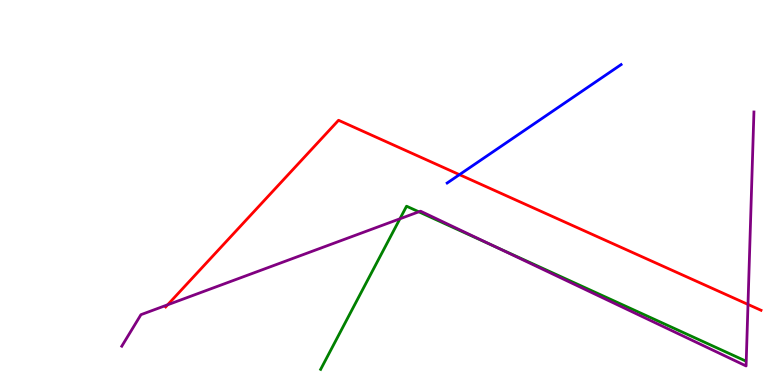[{'lines': ['blue', 'red'], 'intersections': [{'x': 5.93, 'y': 5.46}]}, {'lines': ['green', 'red'], 'intersections': []}, {'lines': ['purple', 'red'], 'intersections': [{'x': 2.16, 'y': 2.08}, {'x': 9.65, 'y': 2.09}]}, {'lines': ['blue', 'green'], 'intersections': []}, {'lines': ['blue', 'purple'], 'intersections': []}, {'lines': ['green', 'purple'], 'intersections': [{'x': 5.16, 'y': 4.32}, {'x': 5.4, 'y': 4.5}, {'x': 6.38, 'y': 3.6}]}]